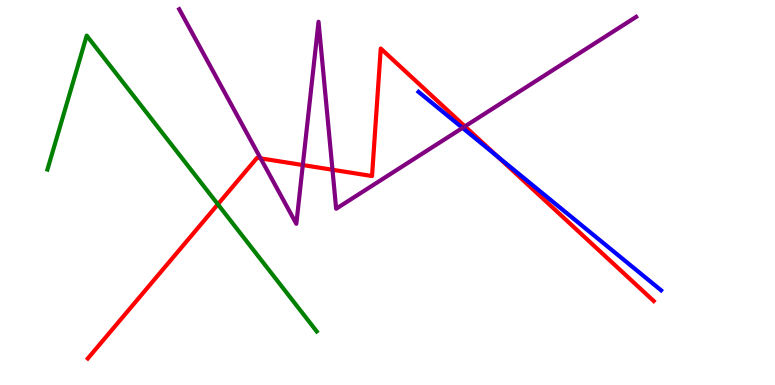[{'lines': ['blue', 'red'], 'intersections': [{'x': 6.41, 'y': 5.94}]}, {'lines': ['green', 'red'], 'intersections': [{'x': 2.81, 'y': 4.69}]}, {'lines': ['purple', 'red'], 'intersections': [{'x': 3.36, 'y': 5.89}, {'x': 3.91, 'y': 5.71}, {'x': 4.29, 'y': 5.59}, {'x': 6.0, 'y': 6.72}]}, {'lines': ['blue', 'green'], 'intersections': []}, {'lines': ['blue', 'purple'], 'intersections': [{'x': 5.97, 'y': 6.68}]}, {'lines': ['green', 'purple'], 'intersections': []}]